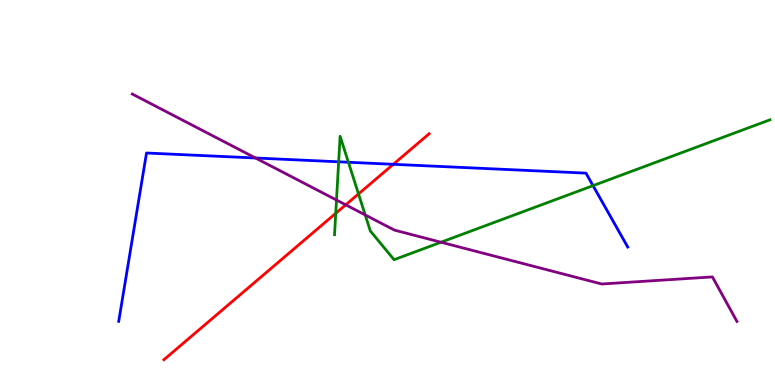[{'lines': ['blue', 'red'], 'intersections': [{'x': 5.07, 'y': 5.73}]}, {'lines': ['green', 'red'], 'intersections': [{'x': 4.33, 'y': 4.46}, {'x': 4.63, 'y': 4.96}]}, {'lines': ['purple', 'red'], 'intersections': [{'x': 4.46, 'y': 4.68}]}, {'lines': ['blue', 'green'], 'intersections': [{'x': 4.37, 'y': 5.8}, {'x': 4.5, 'y': 5.79}, {'x': 7.65, 'y': 5.18}]}, {'lines': ['blue', 'purple'], 'intersections': [{'x': 3.3, 'y': 5.9}]}, {'lines': ['green', 'purple'], 'intersections': [{'x': 4.34, 'y': 4.8}, {'x': 4.71, 'y': 4.42}, {'x': 5.69, 'y': 3.71}]}]